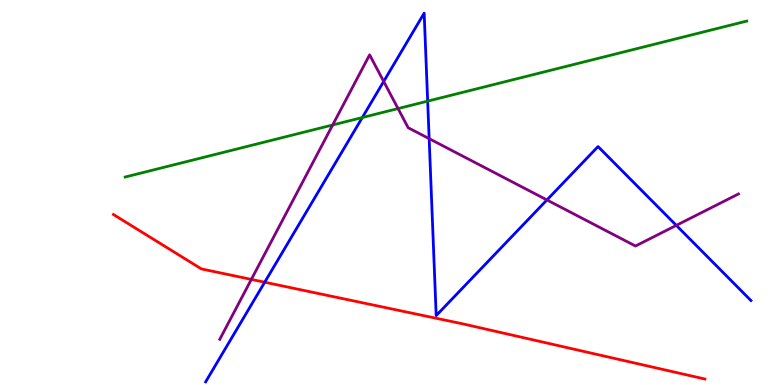[{'lines': ['blue', 'red'], 'intersections': [{'x': 3.42, 'y': 2.67}]}, {'lines': ['green', 'red'], 'intersections': []}, {'lines': ['purple', 'red'], 'intersections': [{'x': 3.24, 'y': 2.74}]}, {'lines': ['blue', 'green'], 'intersections': [{'x': 4.67, 'y': 6.95}, {'x': 5.52, 'y': 7.37}]}, {'lines': ['blue', 'purple'], 'intersections': [{'x': 4.95, 'y': 7.88}, {'x': 5.54, 'y': 6.4}, {'x': 7.06, 'y': 4.81}, {'x': 8.73, 'y': 4.15}]}, {'lines': ['green', 'purple'], 'intersections': [{'x': 4.29, 'y': 6.75}, {'x': 5.14, 'y': 7.18}]}]